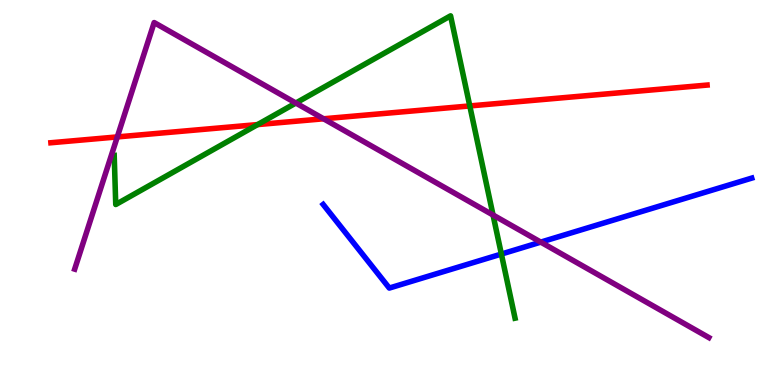[{'lines': ['blue', 'red'], 'intersections': []}, {'lines': ['green', 'red'], 'intersections': [{'x': 3.32, 'y': 6.76}, {'x': 6.06, 'y': 7.25}]}, {'lines': ['purple', 'red'], 'intersections': [{'x': 1.51, 'y': 6.44}, {'x': 4.18, 'y': 6.91}]}, {'lines': ['blue', 'green'], 'intersections': [{'x': 6.47, 'y': 3.4}]}, {'lines': ['blue', 'purple'], 'intersections': [{'x': 6.98, 'y': 3.71}]}, {'lines': ['green', 'purple'], 'intersections': [{'x': 3.82, 'y': 7.32}, {'x': 6.36, 'y': 4.42}]}]